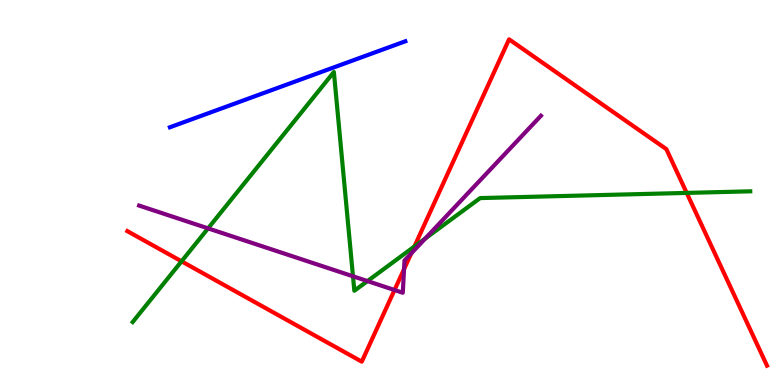[{'lines': ['blue', 'red'], 'intersections': []}, {'lines': ['green', 'red'], 'intersections': [{'x': 2.34, 'y': 3.21}, {'x': 5.35, 'y': 3.6}, {'x': 8.86, 'y': 4.99}]}, {'lines': ['purple', 'red'], 'intersections': [{'x': 5.09, 'y': 2.47}, {'x': 5.21, 'y': 3.01}, {'x': 5.31, 'y': 3.42}]}, {'lines': ['blue', 'green'], 'intersections': []}, {'lines': ['blue', 'purple'], 'intersections': []}, {'lines': ['green', 'purple'], 'intersections': [{'x': 2.68, 'y': 4.07}, {'x': 4.55, 'y': 2.82}, {'x': 4.74, 'y': 2.7}, {'x': 5.49, 'y': 3.8}]}]